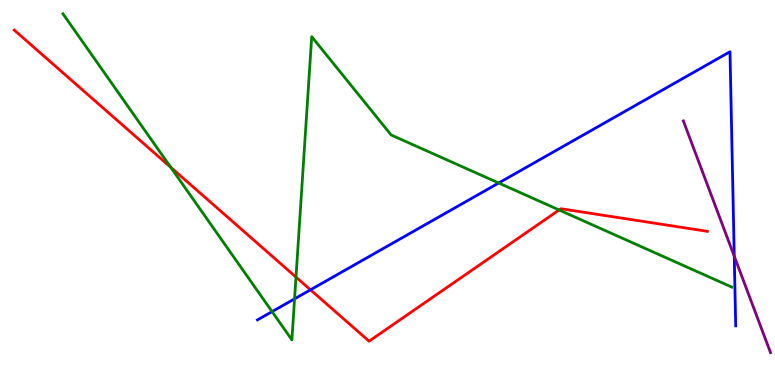[{'lines': ['blue', 'red'], 'intersections': [{'x': 4.01, 'y': 2.47}]}, {'lines': ['green', 'red'], 'intersections': [{'x': 2.2, 'y': 5.66}, {'x': 3.82, 'y': 2.8}, {'x': 7.21, 'y': 4.55}]}, {'lines': ['purple', 'red'], 'intersections': []}, {'lines': ['blue', 'green'], 'intersections': [{'x': 3.51, 'y': 1.91}, {'x': 3.8, 'y': 2.24}, {'x': 6.43, 'y': 5.25}]}, {'lines': ['blue', 'purple'], 'intersections': [{'x': 9.47, 'y': 3.35}]}, {'lines': ['green', 'purple'], 'intersections': []}]